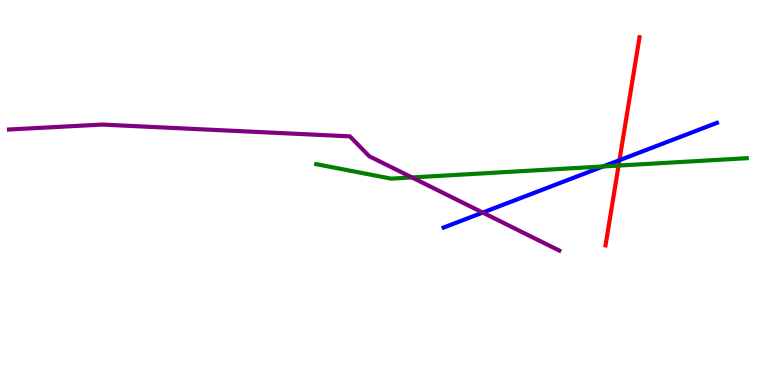[{'lines': ['blue', 'red'], 'intersections': [{'x': 7.99, 'y': 5.84}]}, {'lines': ['green', 'red'], 'intersections': [{'x': 7.98, 'y': 5.7}]}, {'lines': ['purple', 'red'], 'intersections': []}, {'lines': ['blue', 'green'], 'intersections': [{'x': 7.78, 'y': 5.68}]}, {'lines': ['blue', 'purple'], 'intersections': [{'x': 6.23, 'y': 4.48}]}, {'lines': ['green', 'purple'], 'intersections': [{'x': 5.32, 'y': 5.39}]}]